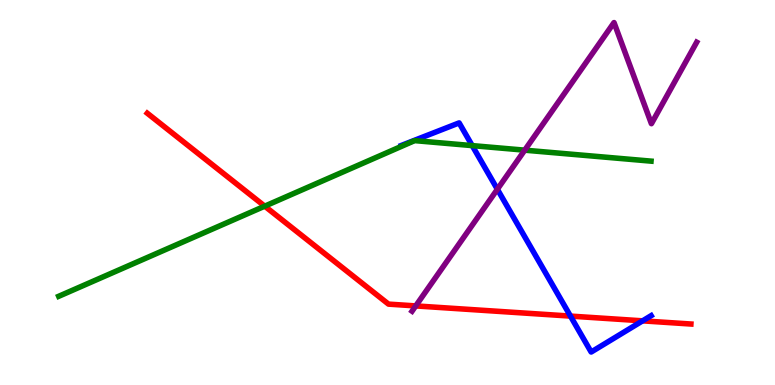[{'lines': ['blue', 'red'], 'intersections': [{'x': 7.36, 'y': 1.79}, {'x': 8.29, 'y': 1.67}]}, {'lines': ['green', 'red'], 'intersections': [{'x': 3.42, 'y': 4.64}]}, {'lines': ['purple', 'red'], 'intersections': [{'x': 5.36, 'y': 2.05}]}, {'lines': ['blue', 'green'], 'intersections': [{'x': 6.09, 'y': 6.22}]}, {'lines': ['blue', 'purple'], 'intersections': [{'x': 6.42, 'y': 5.08}]}, {'lines': ['green', 'purple'], 'intersections': [{'x': 6.77, 'y': 6.1}]}]